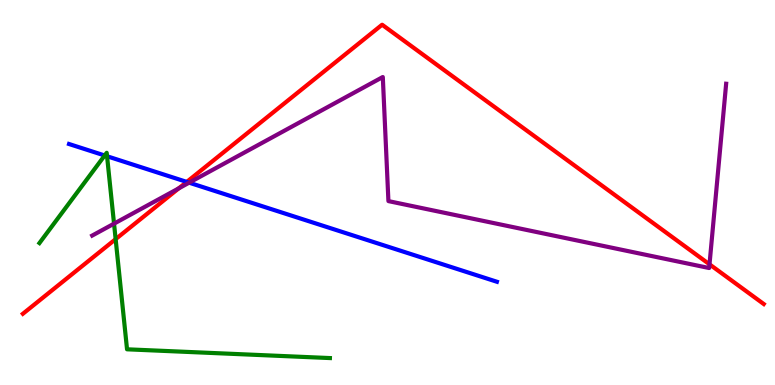[{'lines': ['blue', 'red'], 'intersections': [{'x': 2.41, 'y': 5.28}]}, {'lines': ['green', 'red'], 'intersections': [{'x': 1.49, 'y': 3.79}]}, {'lines': ['purple', 'red'], 'intersections': [{'x': 2.31, 'y': 5.11}, {'x': 9.15, 'y': 3.13}]}, {'lines': ['blue', 'green'], 'intersections': [{'x': 1.35, 'y': 5.96}, {'x': 1.38, 'y': 5.94}]}, {'lines': ['blue', 'purple'], 'intersections': [{'x': 2.44, 'y': 5.26}]}, {'lines': ['green', 'purple'], 'intersections': [{'x': 1.47, 'y': 4.19}]}]